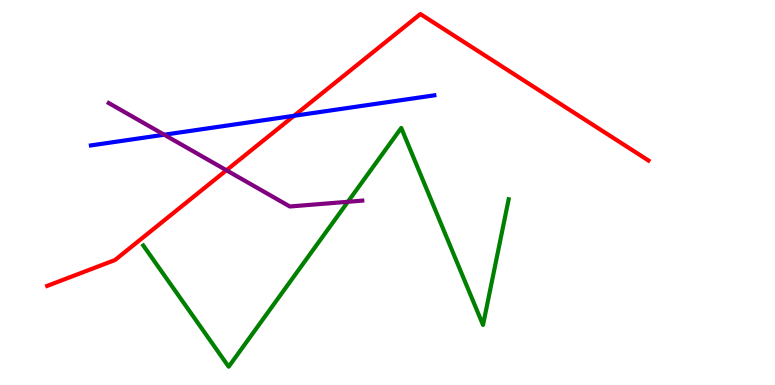[{'lines': ['blue', 'red'], 'intersections': [{'x': 3.79, 'y': 6.99}]}, {'lines': ['green', 'red'], 'intersections': []}, {'lines': ['purple', 'red'], 'intersections': [{'x': 2.92, 'y': 5.58}]}, {'lines': ['blue', 'green'], 'intersections': []}, {'lines': ['blue', 'purple'], 'intersections': [{'x': 2.12, 'y': 6.5}]}, {'lines': ['green', 'purple'], 'intersections': [{'x': 4.49, 'y': 4.76}]}]